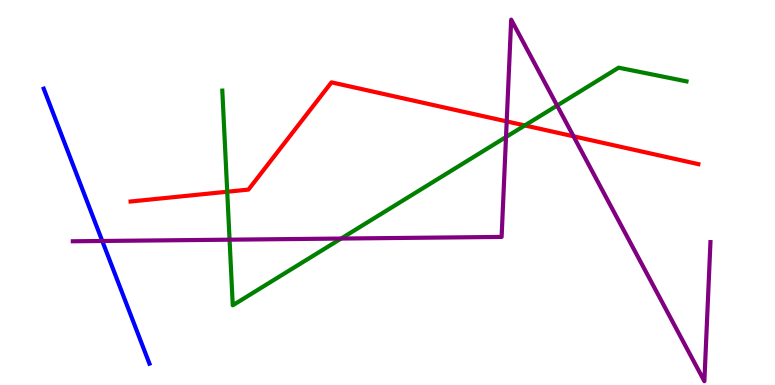[{'lines': ['blue', 'red'], 'intersections': []}, {'lines': ['green', 'red'], 'intersections': [{'x': 2.93, 'y': 5.02}, {'x': 6.77, 'y': 6.74}]}, {'lines': ['purple', 'red'], 'intersections': [{'x': 6.54, 'y': 6.85}, {'x': 7.4, 'y': 6.46}]}, {'lines': ['blue', 'green'], 'intersections': []}, {'lines': ['blue', 'purple'], 'intersections': [{'x': 1.32, 'y': 3.74}]}, {'lines': ['green', 'purple'], 'intersections': [{'x': 2.96, 'y': 3.77}, {'x': 4.4, 'y': 3.8}, {'x': 6.53, 'y': 6.44}, {'x': 7.19, 'y': 7.26}]}]